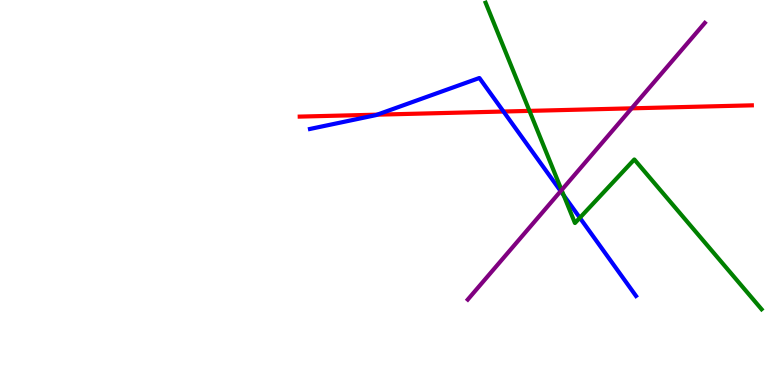[{'lines': ['blue', 'red'], 'intersections': [{'x': 4.87, 'y': 7.02}, {'x': 6.5, 'y': 7.1}]}, {'lines': ['green', 'red'], 'intersections': [{'x': 6.83, 'y': 7.12}]}, {'lines': ['purple', 'red'], 'intersections': [{'x': 8.15, 'y': 7.19}]}, {'lines': ['blue', 'green'], 'intersections': [{'x': 7.27, 'y': 4.93}, {'x': 7.48, 'y': 4.34}]}, {'lines': ['blue', 'purple'], 'intersections': [{'x': 7.23, 'y': 5.04}]}, {'lines': ['green', 'purple'], 'intersections': [{'x': 7.25, 'y': 5.06}]}]